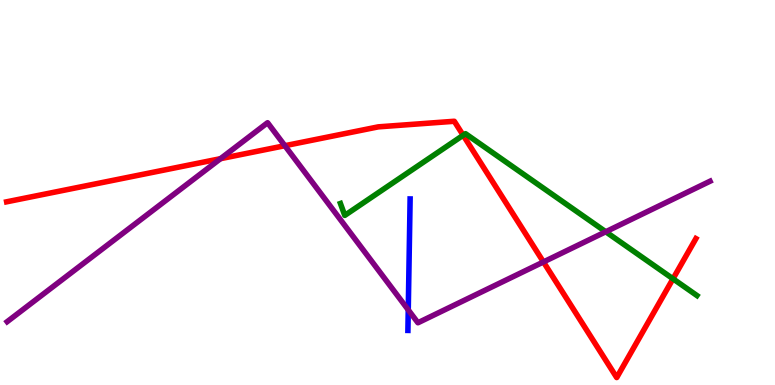[{'lines': ['blue', 'red'], 'intersections': []}, {'lines': ['green', 'red'], 'intersections': [{'x': 5.98, 'y': 6.49}, {'x': 8.68, 'y': 2.76}]}, {'lines': ['purple', 'red'], 'intersections': [{'x': 2.85, 'y': 5.88}, {'x': 3.68, 'y': 6.22}, {'x': 7.01, 'y': 3.2}]}, {'lines': ['blue', 'green'], 'intersections': []}, {'lines': ['blue', 'purple'], 'intersections': [{'x': 5.27, 'y': 1.95}]}, {'lines': ['green', 'purple'], 'intersections': [{'x': 7.82, 'y': 3.98}]}]